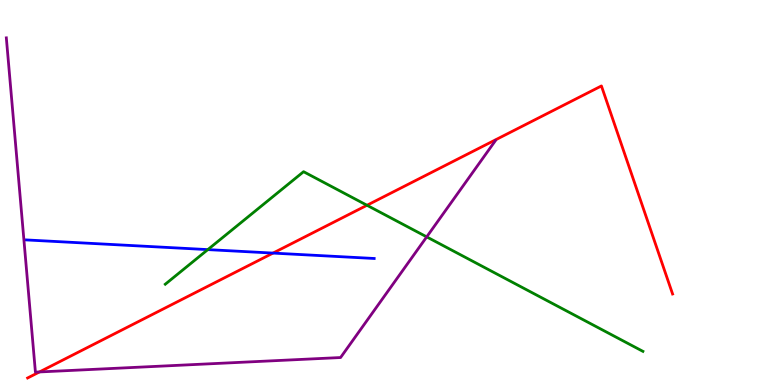[{'lines': ['blue', 'red'], 'intersections': [{'x': 3.52, 'y': 3.43}]}, {'lines': ['green', 'red'], 'intersections': [{'x': 4.74, 'y': 4.67}]}, {'lines': ['purple', 'red'], 'intersections': [{'x': 0.509, 'y': 0.339}]}, {'lines': ['blue', 'green'], 'intersections': [{'x': 2.68, 'y': 3.52}]}, {'lines': ['blue', 'purple'], 'intersections': []}, {'lines': ['green', 'purple'], 'intersections': [{'x': 5.51, 'y': 3.85}]}]